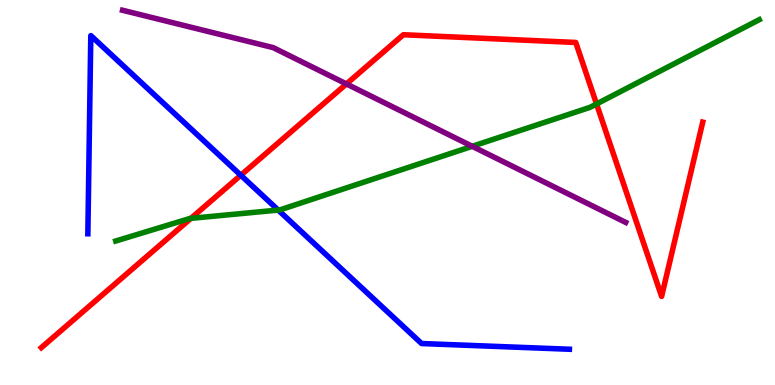[{'lines': ['blue', 'red'], 'intersections': [{'x': 3.11, 'y': 5.45}]}, {'lines': ['green', 'red'], 'intersections': [{'x': 2.46, 'y': 4.33}, {'x': 7.7, 'y': 7.3}]}, {'lines': ['purple', 'red'], 'intersections': [{'x': 4.47, 'y': 7.82}]}, {'lines': ['blue', 'green'], 'intersections': [{'x': 3.59, 'y': 4.54}]}, {'lines': ['blue', 'purple'], 'intersections': []}, {'lines': ['green', 'purple'], 'intersections': [{'x': 6.09, 'y': 6.2}]}]